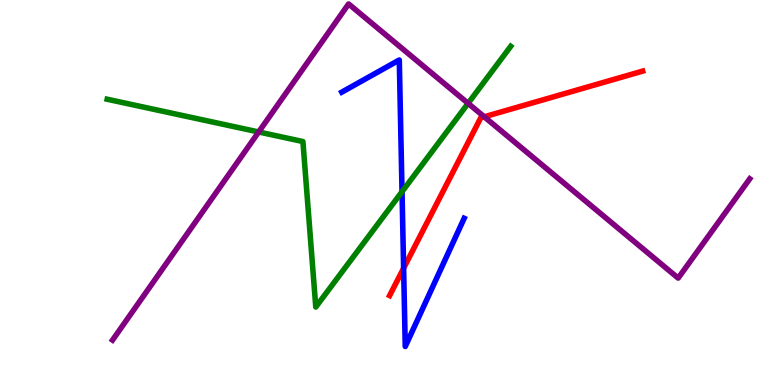[{'lines': ['blue', 'red'], 'intersections': [{'x': 5.21, 'y': 3.03}]}, {'lines': ['green', 'red'], 'intersections': []}, {'lines': ['purple', 'red'], 'intersections': [{'x': 6.25, 'y': 6.97}]}, {'lines': ['blue', 'green'], 'intersections': [{'x': 5.19, 'y': 5.02}]}, {'lines': ['blue', 'purple'], 'intersections': []}, {'lines': ['green', 'purple'], 'intersections': [{'x': 3.34, 'y': 6.57}, {'x': 6.04, 'y': 7.32}]}]